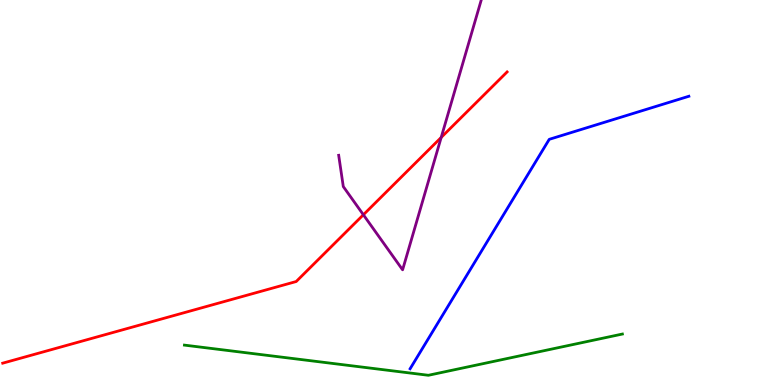[{'lines': ['blue', 'red'], 'intersections': []}, {'lines': ['green', 'red'], 'intersections': []}, {'lines': ['purple', 'red'], 'intersections': [{'x': 4.69, 'y': 4.42}, {'x': 5.69, 'y': 6.43}]}, {'lines': ['blue', 'green'], 'intersections': []}, {'lines': ['blue', 'purple'], 'intersections': []}, {'lines': ['green', 'purple'], 'intersections': []}]